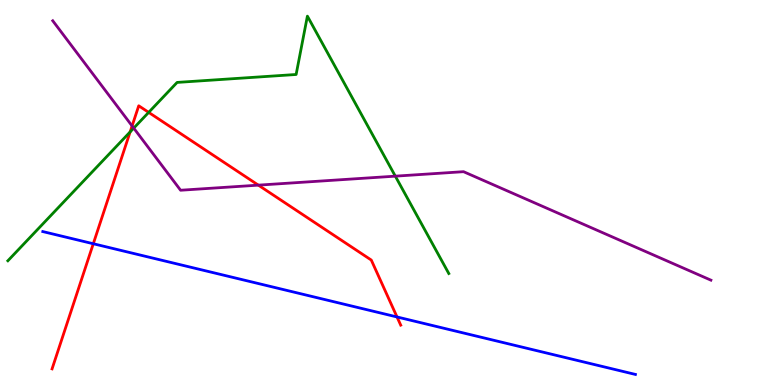[{'lines': ['blue', 'red'], 'intersections': [{'x': 1.2, 'y': 3.67}, {'x': 5.12, 'y': 1.77}]}, {'lines': ['green', 'red'], 'intersections': [{'x': 1.68, 'y': 6.57}, {'x': 1.92, 'y': 7.08}]}, {'lines': ['purple', 'red'], 'intersections': [{'x': 1.7, 'y': 6.73}, {'x': 3.33, 'y': 5.19}]}, {'lines': ['blue', 'green'], 'intersections': []}, {'lines': ['blue', 'purple'], 'intersections': []}, {'lines': ['green', 'purple'], 'intersections': [{'x': 1.73, 'y': 6.67}, {'x': 5.1, 'y': 5.42}]}]